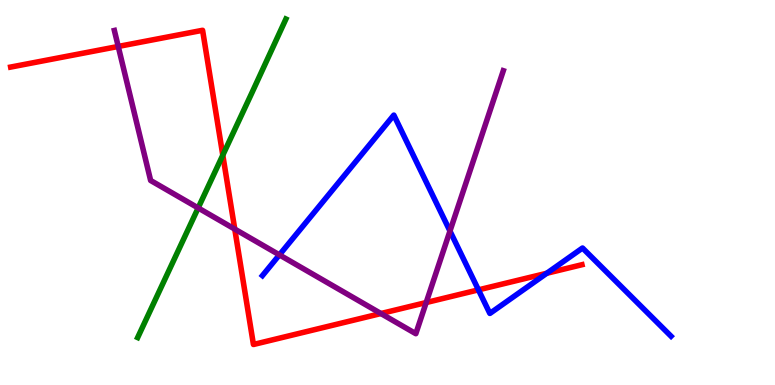[{'lines': ['blue', 'red'], 'intersections': [{'x': 6.17, 'y': 2.47}, {'x': 7.06, 'y': 2.9}]}, {'lines': ['green', 'red'], 'intersections': [{'x': 2.87, 'y': 5.97}]}, {'lines': ['purple', 'red'], 'intersections': [{'x': 1.53, 'y': 8.79}, {'x': 3.03, 'y': 4.05}, {'x': 4.92, 'y': 1.86}, {'x': 5.5, 'y': 2.14}]}, {'lines': ['blue', 'green'], 'intersections': []}, {'lines': ['blue', 'purple'], 'intersections': [{'x': 3.61, 'y': 3.38}, {'x': 5.81, 'y': 4.0}]}, {'lines': ['green', 'purple'], 'intersections': [{'x': 2.56, 'y': 4.6}]}]